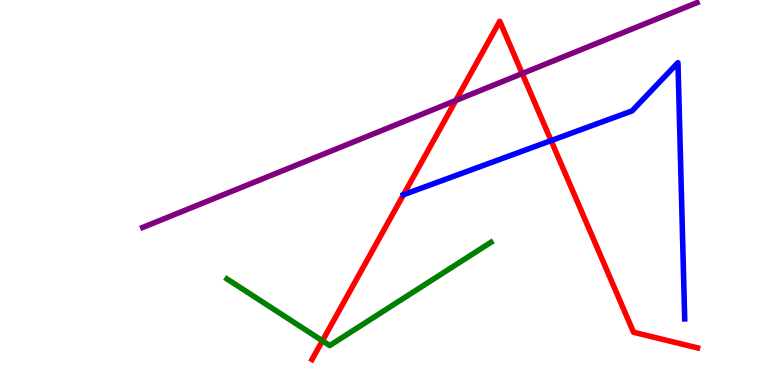[{'lines': ['blue', 'red'], 'intersections': [{'x': 5.21, 'y': 4.94}, {'x': 7.11, 'y': 6.35}]}, {'lines': ['green', 'red'], 'intersections': [{'x': 4.16, 'y': 1.15}]}, {'lines': ['purple', 'red'], 'intersections': [{'x': 5.88, 'y': 7.39}, {'x': 6.74, 'y': 8.09}]}, {'lines': ['blue', 'green'], 'intersections': []}, {'lines': ['blue', 'purple'], 'intersections': []}, {'lines': ['green', 'purple'], 'intersections': []}]